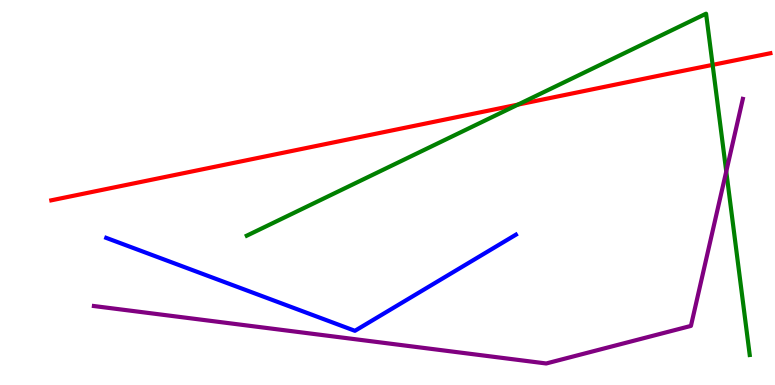[{'lines': ['blue', 'red'], 'intersections': []}, {'lines': ['green', 'red'], 'intersections': [{'x': 6.68, 'y': 7.28}, {'x': 9.2, 'y': 8.32}]}, {'lines': ['purple', 'red'], 'intersections': []}, {'lines': ['blue', 'green'], 'intersections': []}, {'lines': ['blue', 'purple'], 'intersections': []}, {'lines': ['green', 'purple'], 'intersections': [{'x': 9.37, 'y': 5.55}]}]